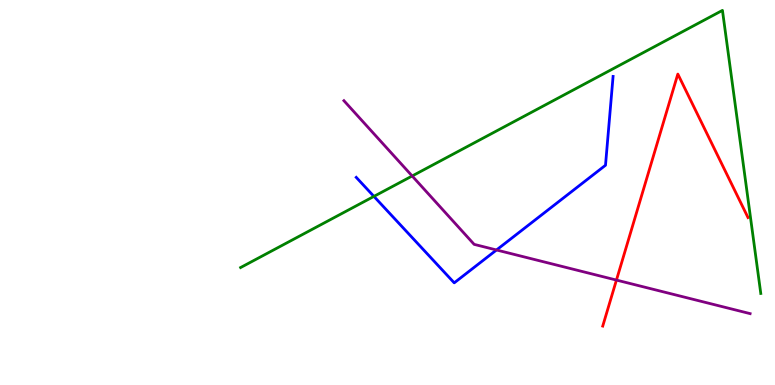[{'lines': ['blue', 'red'], 'intersections': []}, {'lines': ['green', 'red'], 'intersections': []}, {'lines': ['purple', 'red'], 'intersections': [{'x': 7.95, 'y': 2.73}]}, {'lines': ['blue', 'green'], 'intersections': [{'x': 4.82, 'y': 4.9}]}, {'lines': ['blue', 'purple'], 'intersections': [{'x': 6.41, 'y': 3.51}]}, {'lines': ['green', 'purple'], 'intersections': [{'x': 5.32, 'y': 5.43}]}]